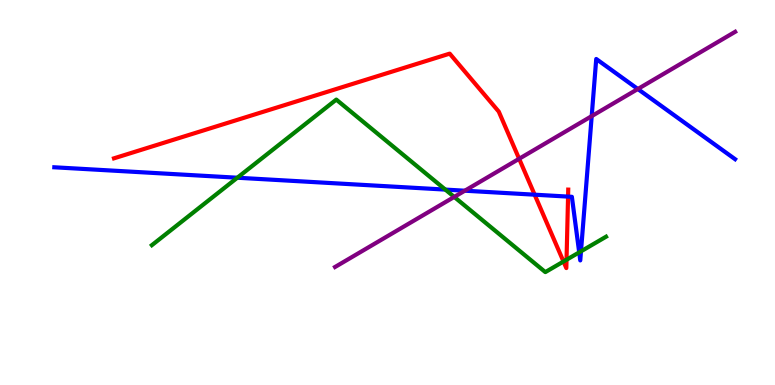[{'lines': ['blue', 'red'], 'intersections': [{'x': 6.9, 'y': 4.94}, {'x': 7.33, 'y': 4.89}]}, {'lines': ['green', 'red'], 'intersections': [{'x': 7.27, 'y': 3.21}, {'x': 7.31, 'y': 3.25}]}, {'lines': ['purple', 'red'], 'intersections': [{'x': 6.7, 'y': 5.88}]}, {'lines': ['blue', 'green'], 'intersections': [{'x': 3.06, 'y': 5.38}, {'x': 5.75, 'y': 5.08}, {'x': 7.47, 'y': 3.45}, {'x': 7.5, 'y': 3.47}]}, {'lines': ['blue', 'purple'], 'intersections': [{'x': 6.0, 'y': 5.05}, {'x': 7.63, 'y': 6.98}, {'x': 8.23, 'y': 7.69}]}, {'lines': ['green', 'purple'], 'intersections': [{'x': 5.86, 'y': 4.88}]}]